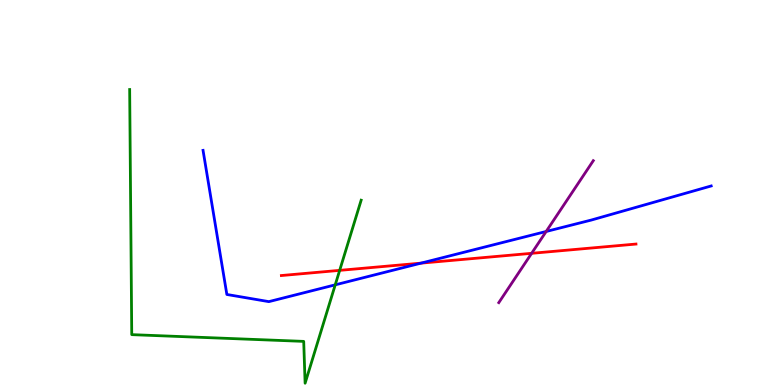[{'lines': ['blue', 'red'], 'intersections': [{'x': 5.43, 'y': 3.17}]}, {'lines': ['green', 'red'], 'intersections': [{'x': 4.38, 'y': 2.98}]}, {'lines': ['purple', 'red'], 'intersections': [{'x': 6.86, 'y': 3.42}]}, {'lines': ['blue', 'green'], 'intersections': [{'x': 4.33, 'y': 2.6}]}, {'lines': ['blue', 'purple'], 'intersections': [{'x': 7.05, 'y': 3.99}]}, {'lines': ['green', 'purple'], 'intersections': []}]